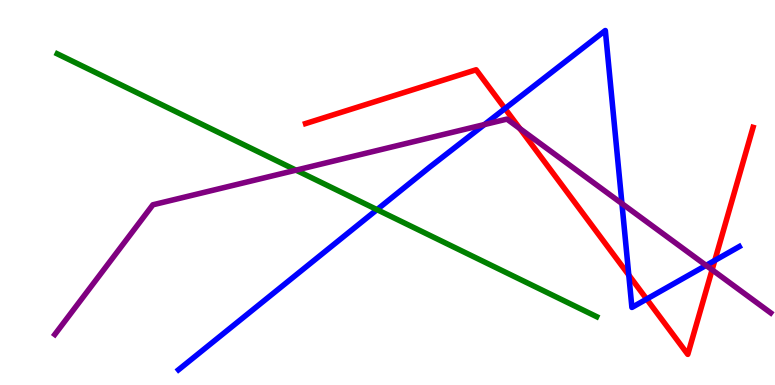[{'lines': ['blue', 'red'], 'intersections': [{'x': 6.52, 'y': 7.18}, {'x': 8.11, 'y': 2.86}, {'x': 8.34, 'y': 2.23}, {'x': 9.22, 'y': 3.24}]}, {'lines': ['green', 'red'], 'intersections': []}, {'lines': ['purple', 'red'], 'intersections': [{'x': 6.71, 'y': 6.66}, {'x': 9.19, 'y': 2.99}]}, {'lines': ['blue', 'green'], 'intersections': [{'x': 4.86, 'y': 4.55}]}, {'lines': ['blue', 'purple'], 'intersections': [{'x': 6.25, 'y': 6.76}, {'x': 8.02, 'y': 4.71}, {'x': 9.11, 'y': 3.11}]}, {'lines': ['green', 'purple'], 'intersections': [{'x': 3.82, 'y': 5.58}]}]